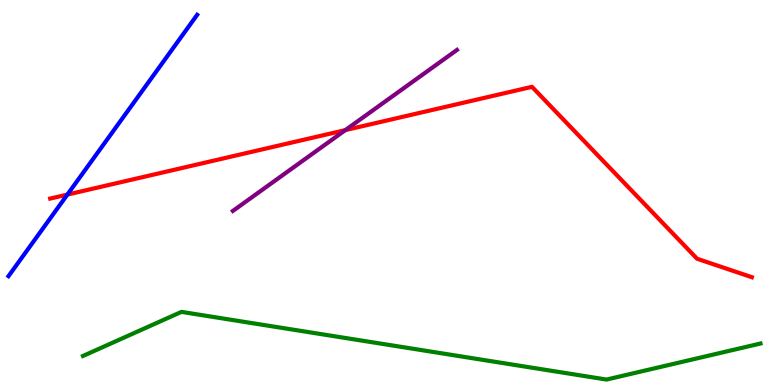[{'lines': ['blue', 'red'], 'intersections': [{'x': 0.869, 'y': 4.95}]}, {'lines': ['green', 'red'], 'intersections': []}, {'lines': ['purple', 'red'], 'intersections': [{'x': 4.46, 'y': 6.62}]}, {'lines': ['blue', 'green'], 'intersections': []}, {'lines': ['blue', 'purple'], 'intersections': []}, {'lines': ['green', 'purple'], 'intersections': []}]